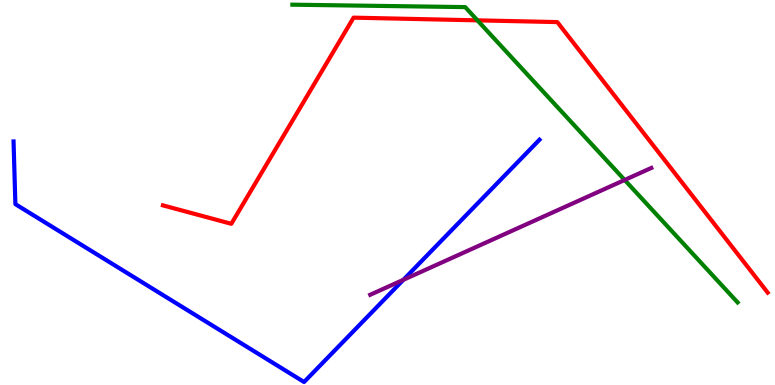[{'lines': ['blue', 'red'], 'intersections': []}, {'lines': ['green', 'red'], 'intersections': [{'x': 6.16, 'y': 9.47}]}, {'lines': ['purple', 'red'], 'intersections': []}, {'lines': ['blue', 'green'], 'intersections': []}, {'lines': ['blue', 'purple'], 'intersections': [{'x': 5.2, 'y': 2.73}]}, {'lines': ['green', 'purple'], 'intersections': [{'x': 8.06, 'y': 5.33}]}]